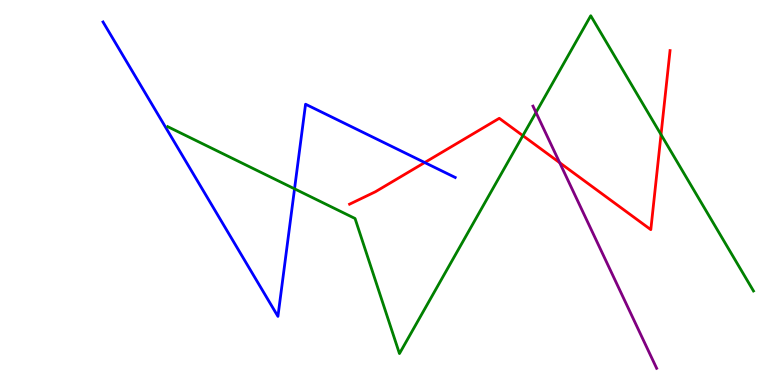[{'lines': ['blue', 'red'], 'intersections': [{'x': 5.48, 'y': 5.78}]}, {'lines': ['green', 'red'], 'intersections': [{'x': 6.75, 'y': 6.48}, {'x': 8.53, 'y': 6.5}]}, {'lines': ['purple', 'red'], 'intersections': [{'x': 7.22, 'y': 5.77}]}, {'lines': ['blue', 'green'], 'intersections': [{'x': 3.8, 'y': 5.1}]}, {'lines': ['blue', 'purple'], 'intersections': []}, {'lines': ['green', 'purple'], 'intersections': [{'x': 6.92, 'y': 7.08}]}]